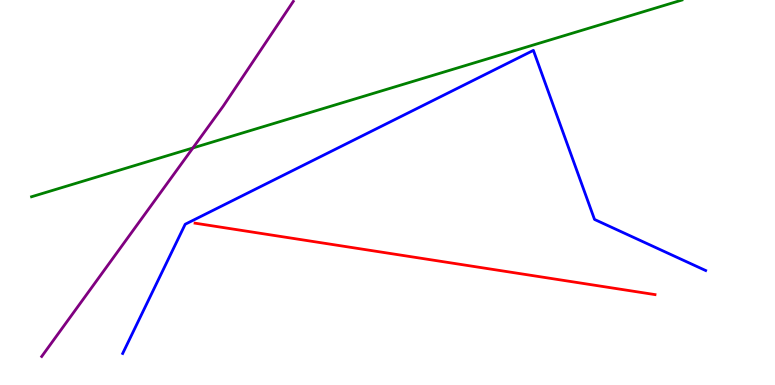[{'lines': ['blue', 'red'], 'intersections': []}, {'lines': ['green', 'red'], 'intersections': []}, {'lines': ['purple', 'red'], 'intersections': []}, {'lines': ['blue', 'green'], 'intersections': []}, {'lines': ['blue', 'purple'], 'intersections': []}, {'lines': ['green', 'purple'], 'intersections': [{'x': 2.49, 'y': 6.16}]}]